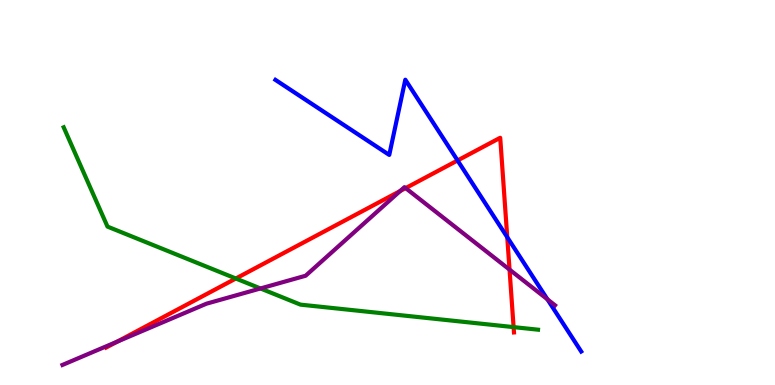[{'lines': ['blue', 'red'], 'intersections': [{'x': 5.9, 'y': 5.83}, {'x': 6.55, 'y': 3.84}]}, {'lines': ['green', 'red'], 'intersections': [{'x': 3.04, 'y': 2.77}, {'x': 6.63, 'y': 1.5}]}, {'lines': ['purple', 'red'], 'intersections': [{'x': 1.51, 'y': 1.13}, {'x': 5.16, 'y': 5.04}, {'x': 5.23, 'y': 5.11}, {'x': 6.57, 'y': 3.0}]}, {'lines': ['blue', 'green'], 'intersections': []}, {'lines': ['blue', 'purple'], 'intersections': [{'x': 7.06, 'y': 2.22}]}, {'lines': ['green', 'purple'], 'intersections': [{'x': 3.36, 'y': 2.51}]}]